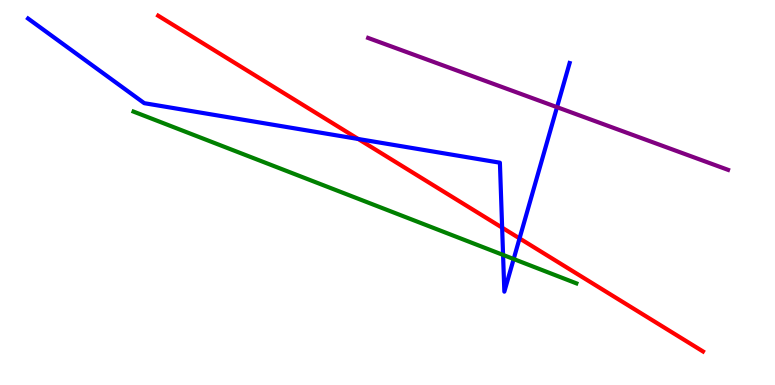[{'lines': ['blue', 'red'], 'intersections': [{'x': 4.62, 'y': 6.39}, {'x': 6.48, 'y': 4.09}, {'x': 6.7, 'y': 3.81}]}, {'lines': ['green', 'red'], 'intersections': []}, {'lines': ['purple', 'red'], 'intersections': []}, {'lines': ['blue', 'green'], 'intersections': [{'x': 6.49, 'y': 3.38}, {'x': 6.63, 'y': 3.27}]}, {'lines': ['blue', 'purple'], 'intersections': [{'x': 7.19, 'y': 7.22}]}, {'lines': ['green', 'purple'], 'intersections': []}]